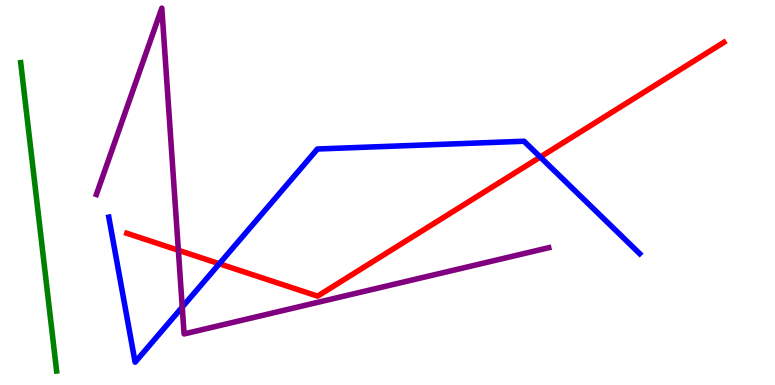[{'lines': ['blue', 'red'], 'intersections': [{'x': 2.83, 'y': 3.15}, {'x': 6.97, 'y': 5.92}]}, {'lines': ['green', 'red'], 'intersections': []}, {'lines': ['purple', 'red'], 'intersections': [{'x': 2.3, 'y': 3.5}]}, {'lines': ['blue', 'green'], 'intersections': []}, {'lines': ['blue', 'purple'], 'intersections': [{'x': 2.35, 'y': 2.02}]}, {'lines': ['green', 'purple'], 'intersections': []}]